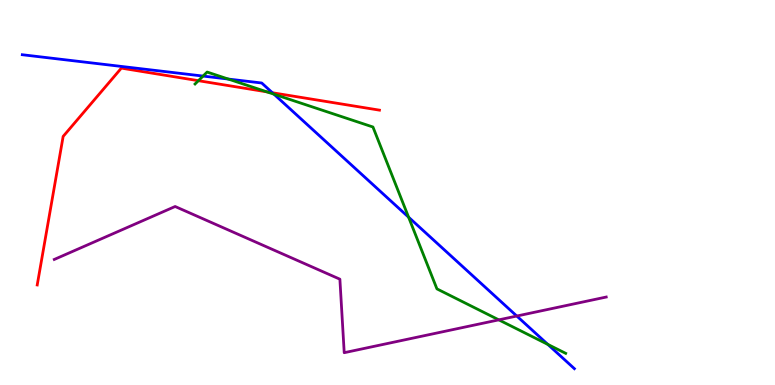[{'lines': ['blue', 'red'], 'intersections': [{'x': 3.51, 'y': 7.59}]}, {'lines': ['green', 'red'], 'intersections': [{'x': 2.56, 'y': 7.9}, {'x': 3.44, 'y': 7.61}]}, {'lines': ['purple', 'red'], 'intersections': []}, {'lines': ['blue', 'green'], 'intersections': [{'x': 2.62, 'y': 8.02}, {'x': 2.95, 'y': 7.95}, {'x': 3.54, 'y': 7.55}, {'x': 5.27, 'y': 4.36}, {'x': 7.07, 'y': 1.05}]}, {'lines': ['blue', 'purple'], 'intersections': [{'x': 6.67, 'y': 1.79}]}, {'lines': ['green', 'purple'], 'intersections': [{'x': 6.44, 'y': 1.69}]}]